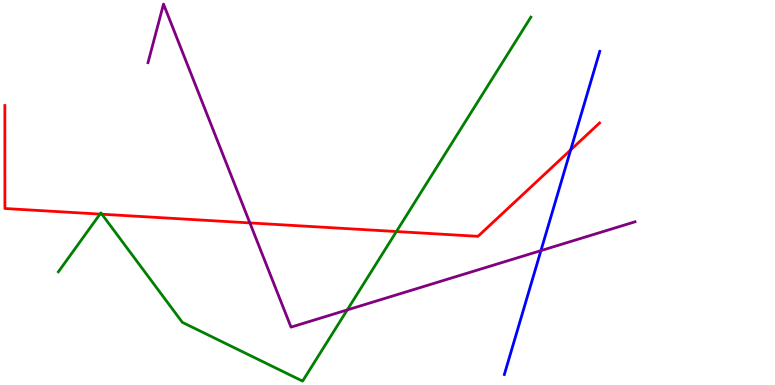[{'lines': ['blue', 'red'], 'intersections': [{'x': 7.36, 'y': 6.11}]}, {'lines': ['green', 'red'], 'intersections': [{'x': 1.29, 'y': 4.44}, {'x': 1.31, 'y': 4.44}, {'x': 5.11, 'y': 3.99}]}, {'lines': ['purple', 'red'], 'intersections': [{'x': 3.22, 'y': 4.21}]}, {'lines': ['blue', 'green'], 'intersections': []}, {'lines': ['blue', 'purple'], 'intersections': [{'x': 6.98, 'y': 3.49}]}, {'lines': ['green', 'purple'], 'intersections': [{'x': 4.48, 'y': 1.95}]}]